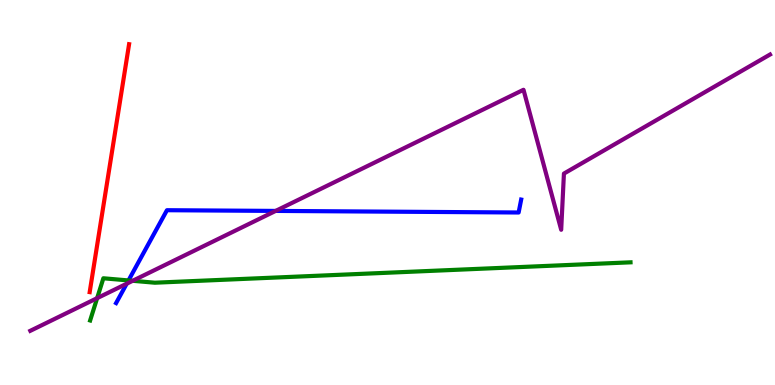[{'lines': ['blue', 'red'], 'intersections': []}, {'lines': ['green', 'red'], 'intersections': []}, {'lines': ['purple', 'red'], 'intersections': []}, {'lines': ['blue', 'green'], 'intersections': [{'x': 1.66, 'y': 2.72}]}, {'lines': ['blue', 'purple'], 'intersections': [{'x': 1.63, 'y': 2.63}, {'x': 3.56, 'y': 4.52}]}, {'lines': ['green', 'purple'], 'intersections': [{'x': 1.25, 'y': 2.26}, {'x': 1.71, 'y': 2.71}]}]